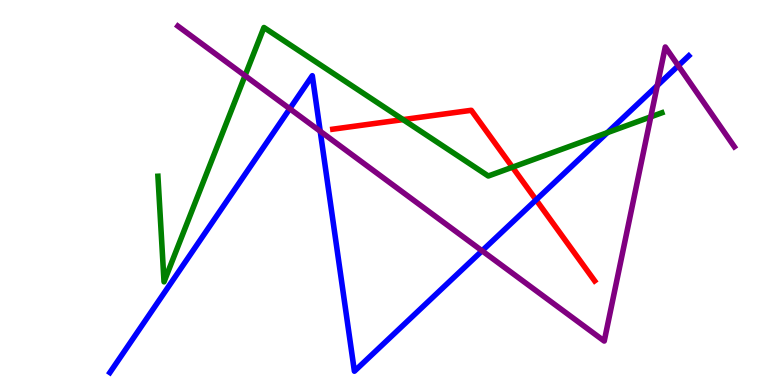[{'lines': ['blue', 'red'], 'intersections': [{'x': 6.92, 'y': 4.81}]}, {'lines': ['green', 'red'], 'intersections': [{'x': 5.2, 'y': 6.89}, {'x': 6.61, 'y': 5.66}]}, {'lines': ['purple', 'red'], 'intersections': []}, {'lines': ['blue', 'green'], 'intersections': [{'x': 7.84, 'y': 6.55}]}, {'lines': ['blue', 'purple'], 'intersections': [{'x': 3.74, 'y': 7.18}, {'x': 4.13, 'y': 6.59}, {'x': 6.22, 'y': 3.49}, {'x': 8.48, 'y': 7.78}, {'x': 8.75, 'y': 8.29}]}, {'lines': ['green', 'purple'], 'intersections': [{'x': 3.16, 'y': 8.03}, {'x': 8.4, 'y': 6.97}]}]